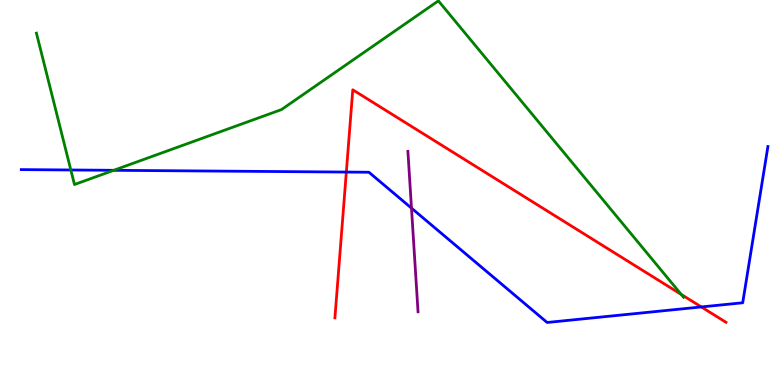[{'lines': ['blue', 'red'], 'intersections': [{'x': 4.47, 'y': 5.53}, {'x': 9.05, 'y': 2.03}]}, {'lines': ['green', 'red'], 'intersections': [{'x': 8.79, 'y': 2.35}]}, {'lines': ['purple', 'red'], 'intersections': []}, {'lines': ['blue', 'green'], 'intersections': [{'x': 0.914, 'y': 5.58}, {'x': 1.47, 'y': 5.58}]}, {'lines': ['blue', 'purple'], 'intersections': [{'x': 5.31, 'y': 4.59}]}, {'lines': ['green', 'purple'], 'intersections': []}]